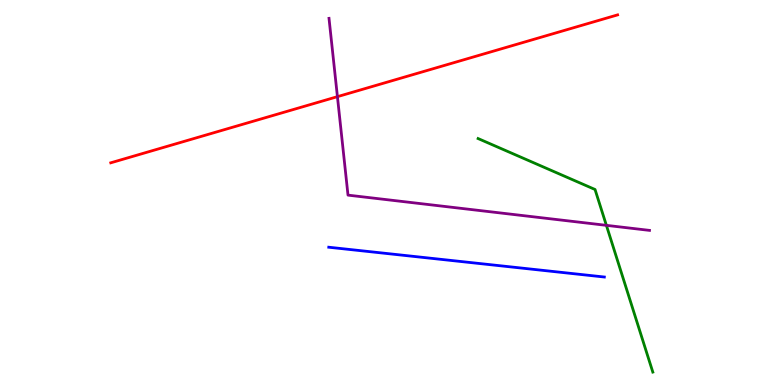[{'lines': ['blue', 'red'], 'intersections': []}, {'lines': ['green', 'red'], 'intersections': []}, {'lines': ['purple', 'red'], 'intersections': [{'x': 4.35, 'y': 7.49}]}, {'lines': ['blue', 'green'], 'intersections': []}, {'lines': ['blue', 'purple'], 'intersections': []}, {'lines': ['green', 'purple'], 'intersections': [{'x': 7.82, 'y': 4.15}]}]